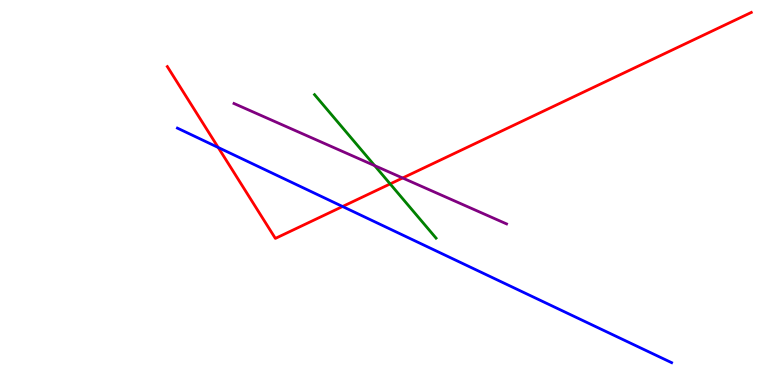[{'lines': ['blue', 'red'], 'intersections': [{'x': 2.82, 'y': 6.17}, {'x': 4.42, 'y': 4.64}]}, {'lines': ['green', 'red'], 'intersections': [{'x': 5.03, 'y': 5.22}]}, {'lines': ['purple', 'red'], 'intersections': [{'x': 5.2, 'y': 5.38}]}, {'lines': ['blue', 'green'], 'intersections': []}, {'lines': ['blue', 'purple'], 'intersections': []}, {'lines': ['green', 'purple'], 'intersections': [{'x': 4.83, 'y': 5.7}]}]